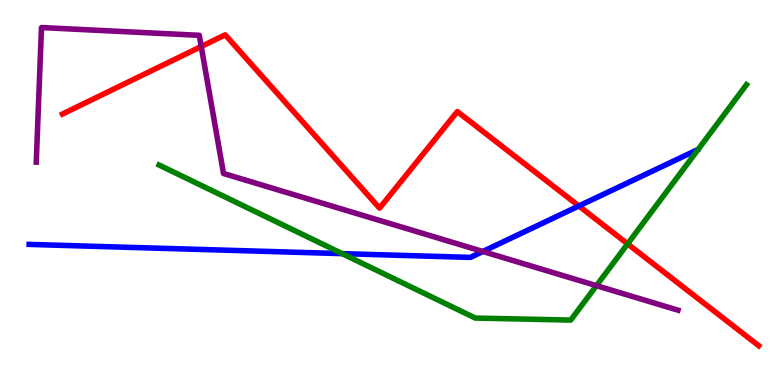[{'lines': ['blue', 'red'], 'intersections': [{'x': 7.47, 'y': 4.65}]}, {'lines': ['green', 'red'], 'intersections': [{'x': 8.1, 'y': 3.67}]}, {'lines': ['purple', 'red'], 'intersections': [{'x': 2.6, 'y': 8.79}]}, {'lines': ['blue', 'green'], 'intersections': [{'x': 4.42, 'y': 3.41}]}, {'lines': ['blue', 'purple'], 'intersections': [{'x': 6.23, 'y': 3.47}]}, {'lines': ['green', 'purple'], 'intersections': [{'x': 7.7, 'y': 2.58}]}]